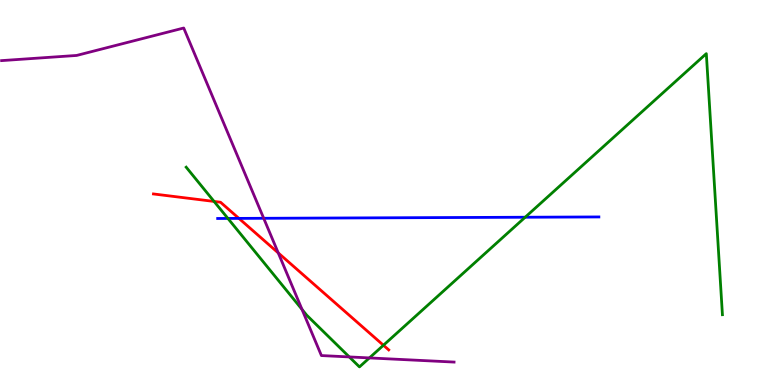[{'lines': ['blue', 'red'], 'intersections': [{'x': 3.08, 'y': 4.33}]}, {'lines': ['green', 'red'], 'intersections': [{'x': 2.76, 'y': 4.77}, {'x': 4.95, 'y': 1.03}]}, {'lines': ['purple', 'red'], 'intersections': [{'x': 3.59, 'y': 3.43}]}, {'lines': ['blue', 'green'], 'intersections': [{'x': 2.94, 'y': 4.33}, {'x': 6.78, 'y': 4.36}]}, {'lines': ['blue', 'purple'], 'intersections': [{'x': 3.4, 'y': 4.33}]}, {'lines': ['green', 'purple'], 'intersections': [{'x': 3.9, 'y': 1.96}, {'x': 4.51, 'y': 0.729}, {'x': 4.77, 'y': 0.703}]}]